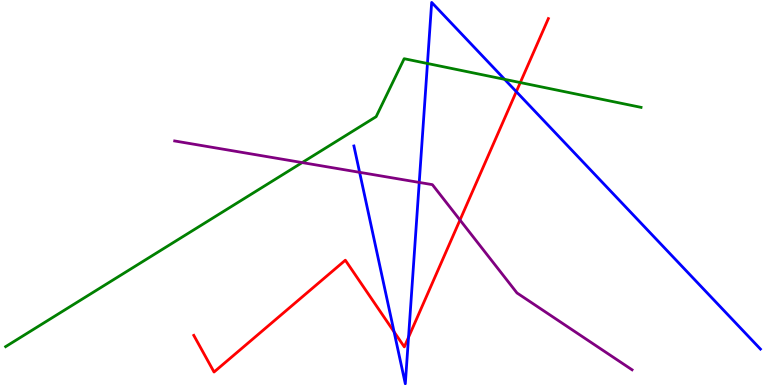[{'lines': ['blue', 'red'], 'intersections': [{'x': 5.09, 'y': 1.38}, {'x': 5.27, 'y': 1.24}, {'x': 6.66, 'y': 7.62}]}, {'lines': ['green', 'red'], 'intersections': [{'x': 6.71, 'y': 7.86}]}, {'lines': ['purple', 'red'], 'intersections': [{'x': 5.94, 'y': 4.29}]}, {'lines': ['blue', 'green'], 'intersections': [{'x': 5.52, 'y': 8.35}, {'x': 6.51, 'y': 7.94}]}, {'lines': ['blue', 'purple'], 'intersections': [{'x': 4.64, 'y': 5.52}, {'x': 5.41, 'y': 5.26}]}, {'lines': ['green', 'purple'], 'intersections': [{'x': 3.9, 'y': 5.78}]}]